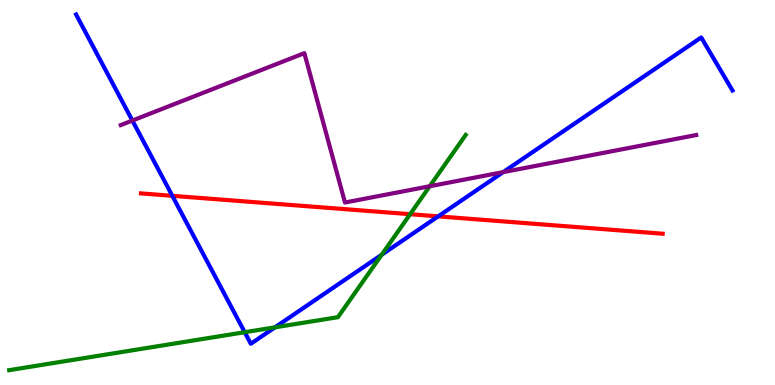[{'lines': ['blue', 'red'], 'intersections': [{'x': 2.22, 'y': 4.91}, {'x': 5.65, 'y': 4.38}]}, {'lines': ['green', 'red'], 'intersections': [{'x': 5.29, 'y': 4.44}]}, {'lines': ['purple', 'red'], 'intersections': []}, {'lines': ['blue', 'green'], 'intersections': [{'x': 3.16, 'y': 1.37}, {'x': 3.55, 'y': 1.5}, {'x': 4.92, 'y': 3.38}]}, {'lines': ['blue', 'purple'], 'intersections': [{'x': 1.71, 'y': 6.87}, {'x': 6.49, 'y': 5.53}]}, {'lines': ['green', 'purple'], 'intersections': [{'x': 5.54, 'y': 5.16}]}]